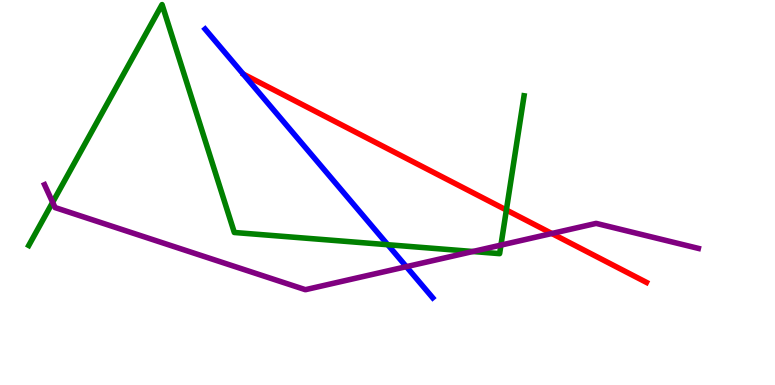[{'lines': ['blue', 'red'], 'intersections': []}, {'lines': ['green', 'red'], 'intersections': [{'x': 6.53, 'y': 4.54}]}, {'lines': ['purple', 'red'], 'intersections': [{'x': 7.12, 'y': 3.94}]}, {'lines': ['blue', 'green'], 'intersections': [{'x': 5.0, 'y': 3.64}]}, {'lines': ['blue', 'purple'], 'intersections': [{'x': 5.24, 'y': 3.07}]}, {'lines': ['green', 'purple'], 'intersections': [{'x': 0.679, 'y': 4.75}, {'x': 6.1, 'y': 3.47}, {'x': 6.46, 'y': 3.63}]}]